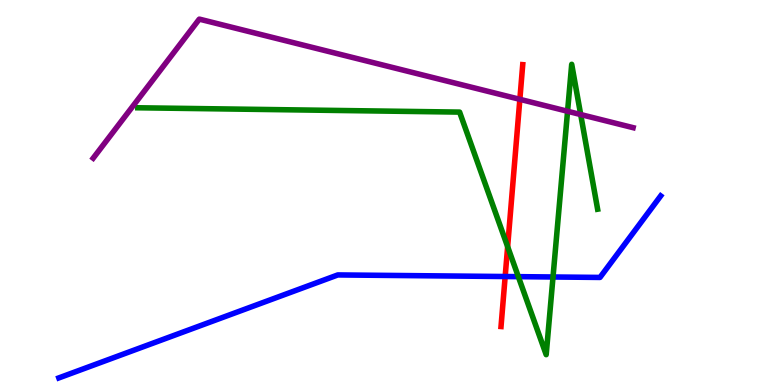[{'lines': ['blue', 'red'], 'intersections': [{'x': 6.52, 'y': 2.82}]}, {'lines': ['green', 'red'], 'intersections': [{'x': 6.55, 'y': 3.59}]}, {'lines': ['purple', 'red'], 'intersections': [{'x': 6.71, 'y': 7.42}]}, {'lines': ['blue', 'green'], 'intersections': [{'x': 6.69, 'y': 2.81}, {'x': 7.14, 'y': 2.81}]}, {'lines': ['blue', 'purple'], 'intersections': []}, {'lines': ['green', 'purple'], 'intersections': [{'x': 7.32, 'y': 7.11}, {'x': 7.49, 'y': 7.02}]}]